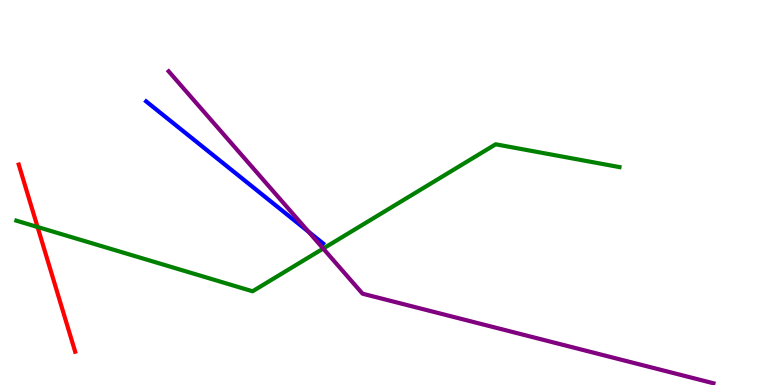[{'lines': ['blue', 'red'], 'intersections': []}, {'lines': ['green', 'red'], 'intersections': [{'x': 0.485, 'y': 4.1}]}, {'lines': ['purple', 'red'], 'intersections': []}, {'lines': ['blue', 'green'], 'intersections': []}, {'lines': ['blue', 'purple'], 'intersections': [{'x': 3.98, 'y': 3.98}]}, {'lines': ['green', 'purple'], 'intersections': [{'x': 4.17, 'y': 3.54}]}]